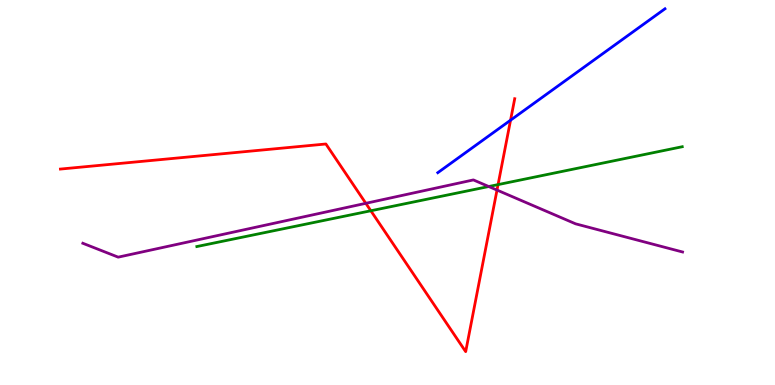[{'lines': ['blue', 'red'], 'intersections': [{'x': 6.59, 'y': 6.88}]}, {'lines': ['green', 'red'], 'intersections': [{'x': 4.79, 'y': 4.53}, {'x': 6.43, 'y': 5.21}]}, {'lines': ['purple', 'red'], 'intersections': [{'x': 4.72, 'y': 4.72}, {'x': 6.41, 'y': 5.06}]}, {'lines': ['blue', 'green'], 'intersections': []}, {'lines': ['blue', 'purple'], 'intersections': []}, {'lines': ['green', 'purple'], 'intersections': [{'x': 6.31, 'y': 5.16}]}]